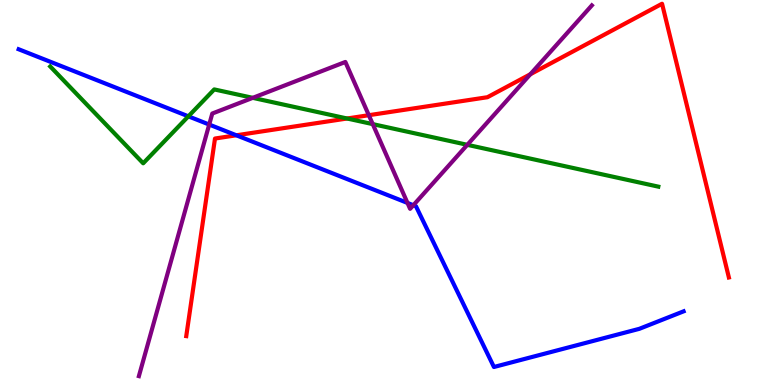[{'lines': ['blue', 'red'], 'intersections': [{'x': 3.05, 'y': 6.49}]}, {'lines': ['green', 'red'], 'intersections': [{'x': 4.48, 'y': 6.92}]}, {'lines': ['purple', 'red'], 'intersections': [{'x': 4.76, 'y': 7.01}, {'x': 6.84, 'y': 8.07}]}, {'lines': ['blue', 'green'], 'intersections': [{'x': 2.43, 'y': 6.98}]}, {'lines': ['blue', 'purple'], 'intersections': [{'x': 2.7, 'y': 6.76}, {'x': 5.26, 'y': 4.73}, {'x': 5.33, 'y': 4.67}]}, {'lines': ['green', 'purple'], 'intersections': [{'x': 3.26, 'y': 7.46}, {'x': 4.81, 'y': 6.78}, {'x': 6.03, 'y': 6.24}]}]